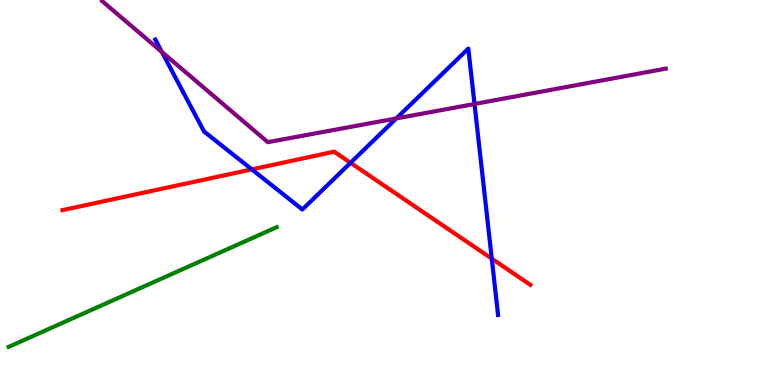[{'lines': ['blue', 'red'], 'intersections': [{'x': 3.25, 'y': 5.6}, {'x': 4.52, 'y': 5.77}, {'x': 6.35, 'y': 3.28}]}, {'lines': ['green', 'red'], 'intersections': []}, {'lines': ['purple', 'red'], 'intersections': []}, {'lines': ['blue', 'green'], 'intersections': []}, {'lines': ['blue', 'purple'], 'intersections': [{'x': 2.09, 'y': 8.65}, {'x': 5.11, 'y': 6.92}, {'x': 6.12, 'y': 7.3}]}, {'lines': ['green', 'purple'], 'intersections': []}]